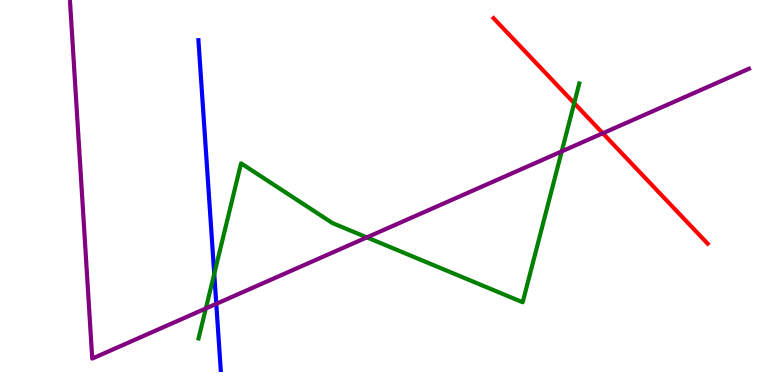[{'lines': ['blue', 'red'], 'intersections': []}, {'lines': ['green', 'red'], 'intersections': [{'x': 7.41, 'y': 7.32}]}, {'lines': ['purple', 'red'], 'intersections': [{'x': 7.78, 'y': 6.54}]}, {'lines': ['blue', 'green'], 'intersections': [{'x': 2.76, 'y': 2.89}]}, {'lines': ['blue', 'purple'], 'intersections': [{'x': 2.79, 'y': 2.11}]}, {'lines': ['green', 'purple'], 'intersections': [{'x': 2.66, 'y': 1.99}, {'x': 4.73, 'y': 3.83}, {'x': 7.25, 'y': 6.07}]}]